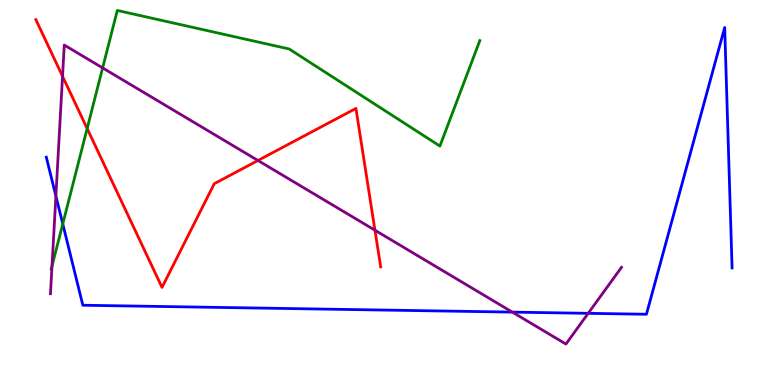[{'lines': ['blue', 'red'], 'intersections': []}, {'lines': ['green', 'red'], 'intersections': [{'x': 1.12, 'y': 6.66}]}, {'lines': ['purple', 'red'], 'intersections': [{'x': 0.807, 'y': 8.02}, {'x': 3.33, 'y': 5.83}, {'x': 4.84, 'y': 4.02}]}, {'lines': ['blue', 'green'], 'intersections': [{'x': 0.81, 'y': 4.18}]}, {'lines': ['blue', 'purple'], 'intersections': [{'x': 0.721, 'y': 4.91}, {'x': 6.61, 'y': 1.89}, {'x': 7.59, 'y': 1.86}]}, {'lines': ['green', 'purple'], 'intersections': [{'x': 0.671, 'y': 3.09}, {'x': 1.32, 'y': 8.24}]}]